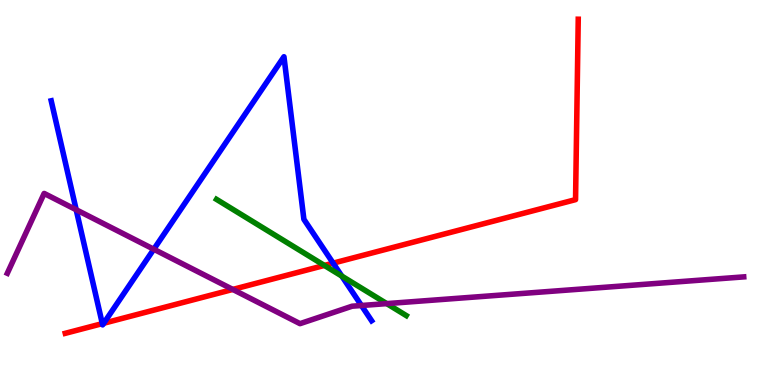[{'lines': ['blue', 'red'], 'intersections': [{'x': 1.32, 'y': 1.59}, {'x': 1.34, 'y': 1.6}, {'x': 4.3, 'y': 3.17}]}, {'lines': ['green', 'red'], 'intersections': [{'x': 4.19, 'y': 3.11}]}, {'lines': ['purple', 'red'], 'intersections': [{'x': 3.0, 'y': 2.48}]}, {'lines': ['blue', 'green'], 'intersections': [{'x': 4.41, 'y': 2.83}]}, {'lines': ['blue', 'purple'], 'intersections': [{'x': 0.983, 'y': 4.55}, {'x': 1.98, 'y': 3.53}, {'x': 4.66, 'y': 2.06}]}, {'lines': ['green', 'purple'], 'intersections': [{'x': 4.99, 'y': 2.11}]}]